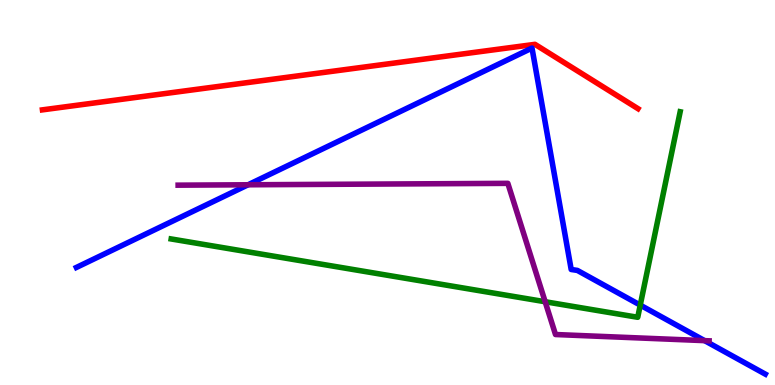[{'lines': ['blue', 'red'], 'intersections': []}, {'lines': ['green', 'red'], 'intersections': []}, {'lines': ['purple', 'red'], 'intersections': []}, {'lines': ['blue', 'green'], 'intersections': [{'x': 8.26, 'y': 2.07}]}, {'lines': ['blue', 'purple'], 'intersections': [{'x': 3.2, 'y': 5.2}, {'x': 9.09, 'y': 1.15}]}, {'lines': ['green', 'purple'], 'intersections': [{'x': 7.03, 'y': 2.16}]}]